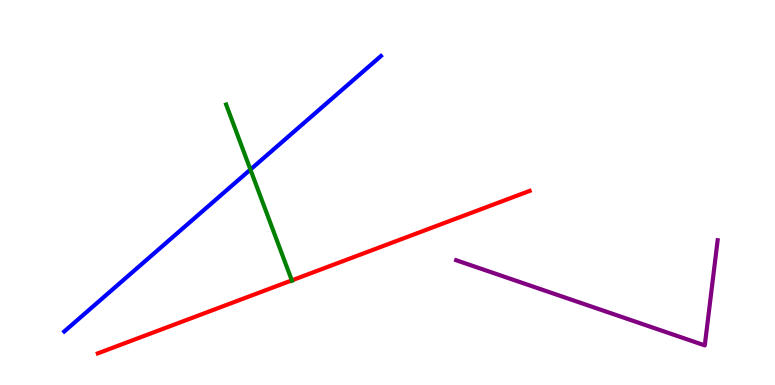[{'lines': ['blue', 'red'], 'intersections': []}, {'lines': ['green', 'red'], 'intersections': [{'x': 3.77, 'y': 2.72}]}, {'lines': ['purple', 'red'], 'intersections': []}, {'lines': ['blue', 'green'], 'intersections': [{'x': 3.23, 'y': 5.6}]}, {'lines': ['blue', 'purple'], 'intersections': []}, {'lines': ['green', 'purple'], 'intersections': []}]